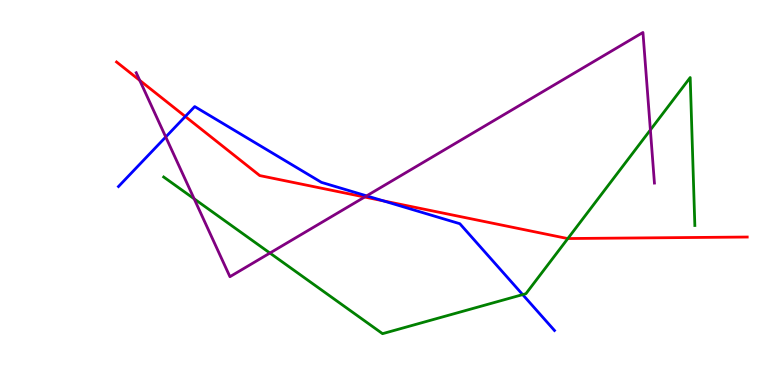[{'lines': ['blue', 'red'], 'intersections': [{'x': 2.39, 'y': 6.97}, {'x': 4.95, 'y': 4.78}]}, {'lines': ['green', 'red'], 'intersections': [{'x': 7.33, 'y': 3.8}]}, {'lines': ['purple', 'red'], 'intersections': [{'x': 1.8, 'y': 7.91}, {'x': 4.71, 'y': 4.88}]}, {'lines': ['blue', 'green'], 'intersections': [{'x': 6.74, 'y': 2.35}]}, {'lines': ['blue', 'purple'], 'intersections': [{'x': 2.14, 'y': 6.44}, {'x': 4.73, 'y': 4.91}]}, {'lines': ['green', 'purple'], 'intersections': [{'x': 2.51, 'y': 4.84}, {'x': 3.48, 'y': 3.43}, {'x': 8.39, 'y': 6.63}]}]